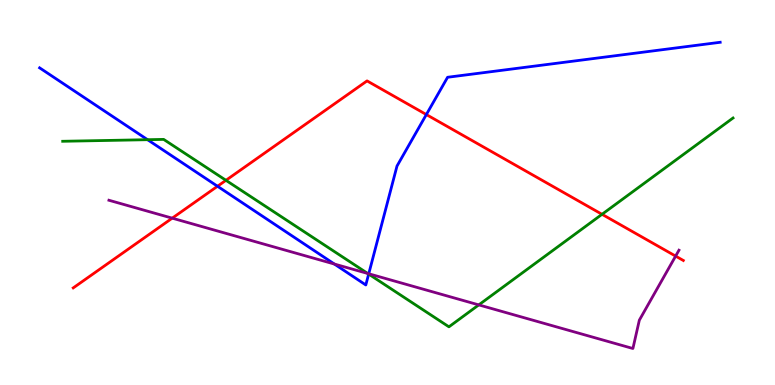[{'lines': ['blue', 'red'], 'intersections': [{'x': 2.81, 'y': 5.16}, {'x': 5.5, 'y': 7.02}]}, {'lines': ['green', 'red'], 'intersections': [{'x': 2.92, 'y': 5.32}, {'x': 7.77, 'y': 4.43}]}, {'lines': ['purple', 'red'], 'intersections': [{'x': 2.22, 'y': 4.33}, {'x': 8.72, 'y': 3.35}]}, {'lines': ['blue', 'green'], 'intersections': [{'x': 1.9, 'y': 6.37}, {'x': 4.76, 'y': 2.88}]}, {'lines': ['blue', 'purple'], 'intersections': [{'x': 4.31, 'y': 3.14}, {'x': 4.76, 'y': 2.89}]}, {'lines': ['green', 'purple'], 'intersections': [{'x': 4.75, 'y': 2.9}, {'x': 6.18, 'y': 2.08}]}]